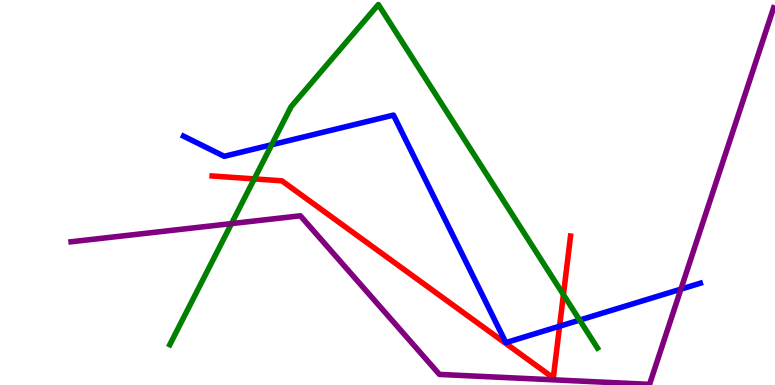[{'lines': ['blue', 'red'], 'intersections': [{'x': 7.22, 'y': 1.53}]}, {'lines': ['green', 'red'], 'intersections': [{'x': 3.28, 'y': 5.35}, {'x': 7.27, 'y': 2.35}]}, {'lines': ['purple', 'red'], 'intersections': []}, {'lines': ['blue', 'green'], 'intersections': [{'x': 3.51, 'y': 6.24}, {'x': 7.48, 'y': 1.69}]}, {'lines': ['blue', 'purple'], 'intersections': [{'x': 8.79, 'y': 2.49}]}, {'lines': ['green', 'purple'], 'intersections': [{'x': 2.99, 'y': 4.19}]}]